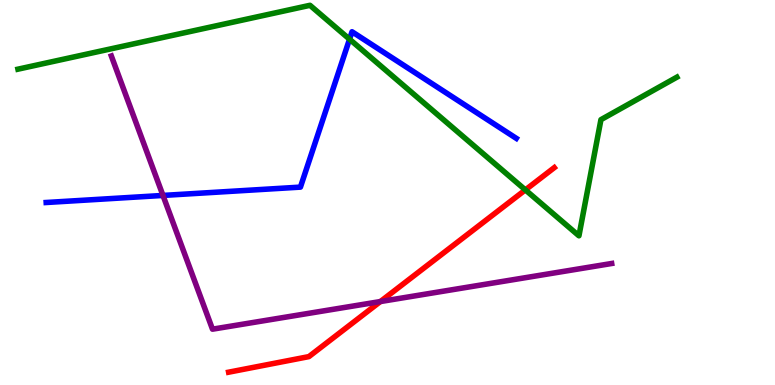[{'lines': ['blue', 'red'], 'intersections': []}, {'lines': ['green', 'red'], 'intersections': [{'x': 6.78, 'y': 5.07}]}, {'lines': ['purple', 'red'], 'intersections': [{'x': 4.91, 'y': 2.17}]}, {'lines': ['blue', 'green'], 'intersections': [{'x': 4.51, 'y': 8.98}]}, {'lines': ['blue', 'purple'], 'intersections': [{'x': 2.1, 'y': 4.92}]}, {'lines': ['green', 'purple'], 'intersections': []}]